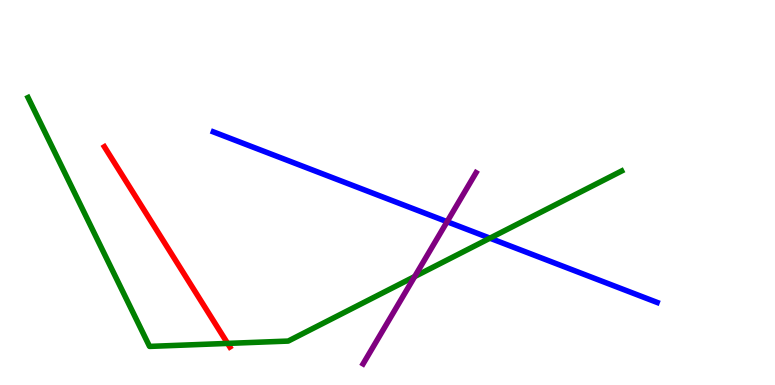[{'lines': ['blue', 'red'], 'intersections': []}, {'lines': ['green', 'red'], 'intersections': [{'x': 2.94, 'y': 1.08}]}, {'lines': ['purple', 'red'], 'intersections': []}, {'lines': ['blue', 'green'], 'intersections': [{'x': 6.32, 'y': 3.81}]}, {'lines': ['blue', 'purple'], 'intersections': [{'x': 5.77, 'y': 4.24}]}, {'lines': ['green', 'purple'], 'intersections': [{'x': 5.35, 'y': 2.82}]}]